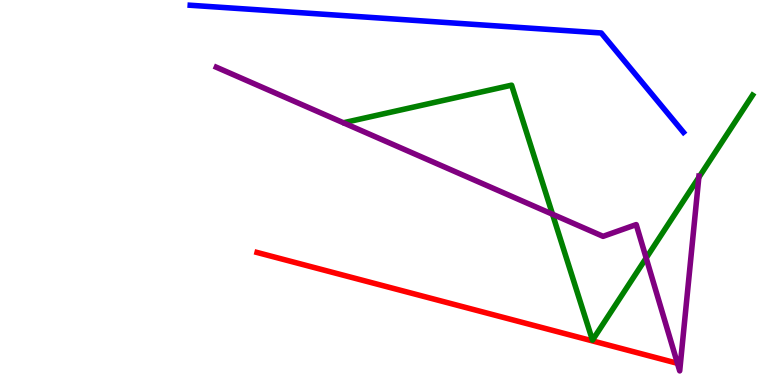[{'lines': ['blue', 'red'], 'intersections': []}, {'lines': ['green', 'red'], 'intersections': []}, {'lines': ['purple', 'red'], 'intersections': []}, {'lines': ['blue', 'green'], 'intersections': []}, {'lines': ['blue', 'purple'], 'intersections': []}, {'lines': ['green', 'purple'], 'intersections': [{'x': 7.13, 'y': 4.44}, {'x': 8.34, 'y': 3.3}, {'x': 9.02, 'y': 5.39}]}]